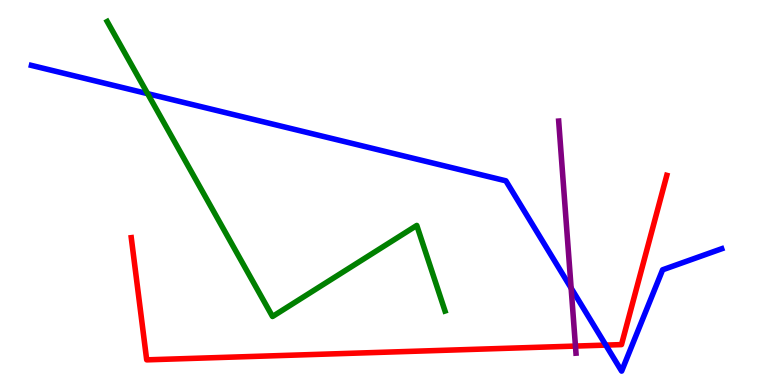[{'lines': ['blue', 'red'], 'intersections': [{'x': 7.82, 'y': 1.04}]}, {'lines': ['green', 'red'], 'intersections': []}, {'lines': ['purple', 'red'], 'intersections': [{'x': 7.43, 'y': 1.01}]}, {'lines': ['blue', 'green'], 'intersections': [{'x': 1.91, 'y': 7.57}]}, {'lines': ['blue', 'purple'], 'intersections': [{'x': 7.37, 'y': 2.52}]}, {'lines': ['green', 'purple'], 'intersections': []}]